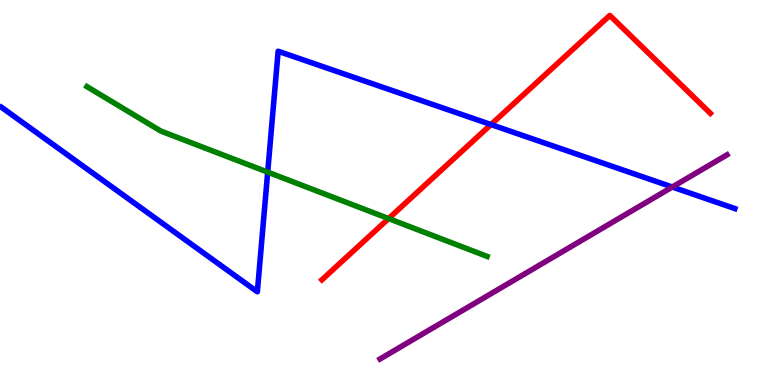[{'lines': ['blue', 'red'], 'intersections': [{'x': 6.34, 'y': 6.76}]}, {'lines': ['green', 'red'], 'intersections': [{'x': 5.01, 'y': 4.32}]}, {'lines': ['purple', 'red'], 'intersections': []}, {'lines': ['blue', 'green'], 'intersections': [{'x': 3.45, 'y': 5.53}]}, {'lines': ['blue', 'purple'], 'intersections': [{'x': 8.67, 'y': 5.14}]}, {'lines': ['green', 'purple'], 'intersections': []}]